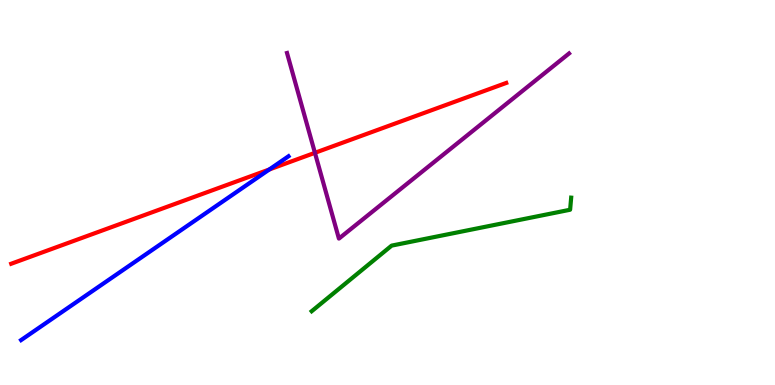[{'lines': ['blue', 'red'], 'intersections': [{'x': 3.47, 'y': 5.6}]}, {'lines': ['green', 'red'], 'intersections': []}, {'lines': ['purple', 'red'], 'intersections': [{'x': 4.06, 'y': 6.03}]}, {'lines': ['blue', 'green'], 'intersections': []}, {'lines': ['blue', 'purple'], 'intersections': []}, {'lines': ['green', 'purple'], 'intersections': []}]